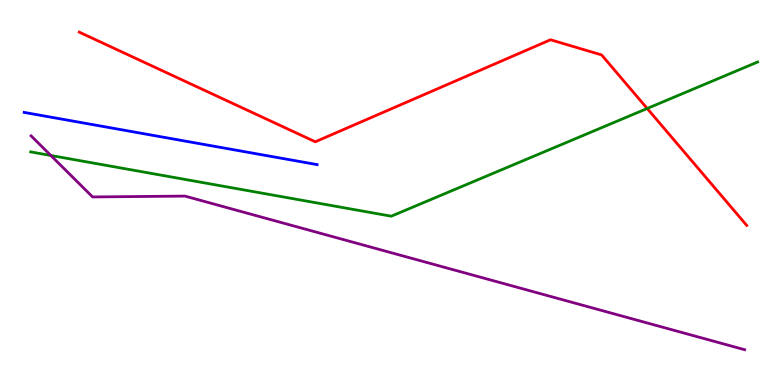[{'lines': ['blue', 'red'], 'intersections': []}, {'lines': ['green', 'red'], 'intersections': [{'x': 8.35, 'y': 7.18}]}, {'lines': ['purple', 'red'], 'intersections': []}, {'lines': ['blue', 'green'], 'intersections': []}, {'lines': ['blue', 'purple'], 'intersections': []}, {'lines': ['green', 'purple'], 'intersections': [{'x': 0.656, 'y': 5.96}]}]